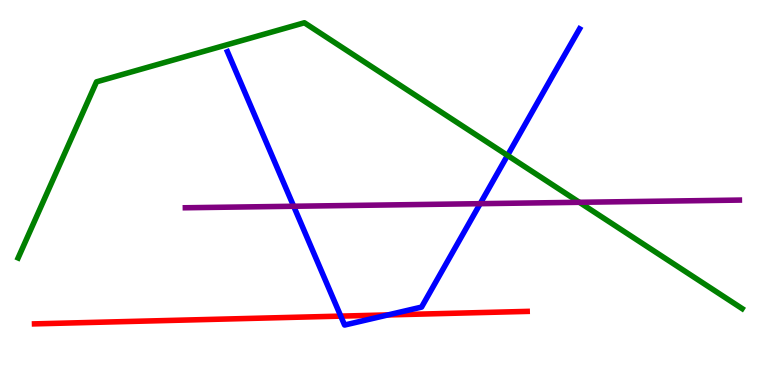[{'lines': ['blue', 'red'], 'intersections': [{'x': 4.4, 'y': 1.79}, {'x': 5.01, 'y': 1.82}]}, {'lines': ['green', 'red'], 'intersections': []}, {'lines': ['purple', 'red'], 'intersections': []}, {'lines': ['blue', 'green'], 'intersections': [{'x': 6.55, 'y': 5.96}]}, {'lines': ['blue', 'purple'], 'intersections': [{'x': 3.79, 'y': 4.64}, {'x': 6.2, 'y': 4.71}]}, {'lines': ['green', 'purple'], 'intersections': [{'x': 7.48, 'y': 4.75}]}]